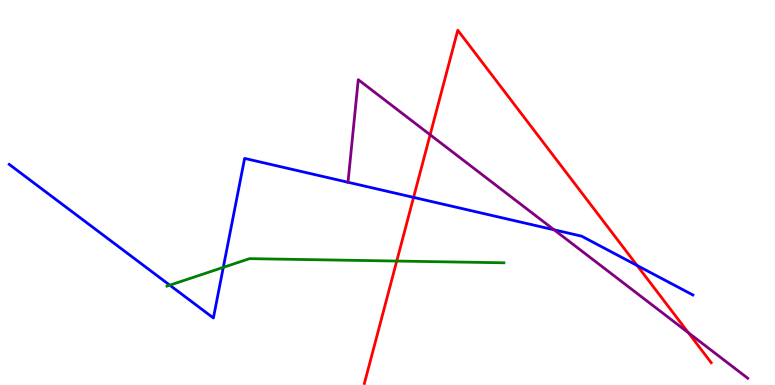[{'lines': ['blue', 'red'], 'intersections': [{'x': 5.34, 'y': 4.87}, {'x': 8.22, 'y': 3.1}]}, {'lines': ['green', 'red'], 'intersections': [{'x': 5.12, 'y': 3.22}]}, {'lines': ['purple', 'red'], 'intersections': [{'x': 5.55, 'y': 6.5}, {'x': 8.88, 'y': 1.36}]}, {'lines': ['blue', 'green'], 'intersections': [{'x': 2.19, 'y': 2.59}, {'x': 2.88, 'y': 3.06}]}, {'lines': ['blue', 'purple'], 'intersections': [{'x': 4.49, 'y': 5.27}, {'x': 7.15, 'y': 4.03}]}, {'lines': ['green', 'purple'], 'intersections': []}]